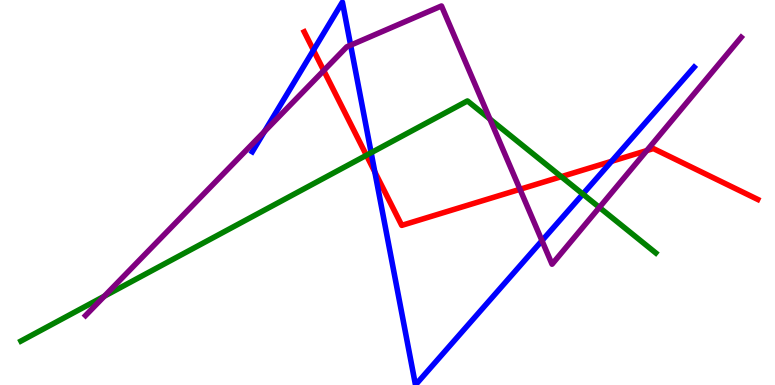[{'lines': ['blue', 'red'], 'intersections': [{'x': 4.04, 'y': 8.7}, {'x': 4.84, 'y': 5.53}, {'x': 7.89, 'y': 5.81}]}, {'lines': ['green', 'red'], 'intersections': [{'x': 4.73, 'y': 5.97}, {'x': 7.24, 'y': 5.41}]}, {'lines': ['purple', 'red'], 'intersections': [{'x': 4.18, 'y': 8.17}, {'x': 6.71, 'y': 5.08}, {'x': 8.35, 'y': 6.09}]}, {'lines': ['blue', 'green'], 'intersections': [{'x': 4.79, 'y': 6.03}, {'x': 7.52, 'y': 4.96}]}, {'lines': ['blue', 'purple'], 'intersections': [{'x': 3.41, 'y': 6.58}, {'x': 4.52, 'y': 8.83}, {'x': 6.99, 'y': 3.75}]}, {'lines': ['green', 'purple'], 'intersections': [{'x': 1.35, 'y': 2.31}, {'x': 6.32, 'y': 6.91}, {'x': 7.73, 'y': 4.61}]}]